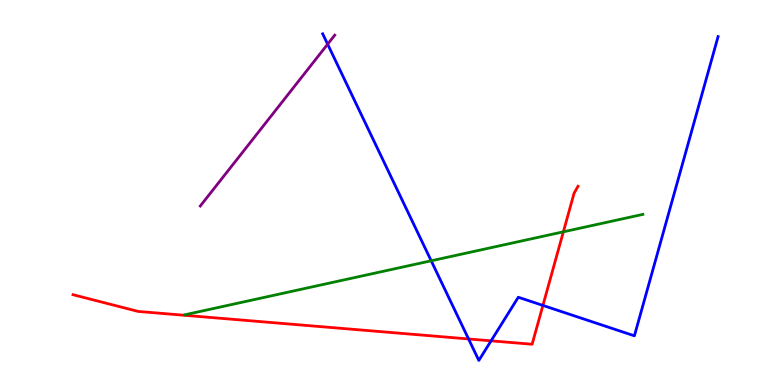[{'lines': ['blue', 'red'], 'intersections': [{'x': 6.05, 'y': 1.2}, {'x': 6.34, 'y': 1.15}, {'x': 7.01, 'y': 2.07}]}, {'lines': ['green', 'red'], 'intersections': [{'x': 7.27, 'y': 3.98}]}, {'lines': ['purple', 'red'], 'intersections': []}, {'lines': ['blue', 'green'], 'intersections': [{'x': 5.56, 'y': 3.23}]}, {'lines': ['blue', 'purple'], 'intersections': [{'x': 4.23, 'y': 8.85}]}, {'lines': ['green', 'purple'], 'intersections': []}]